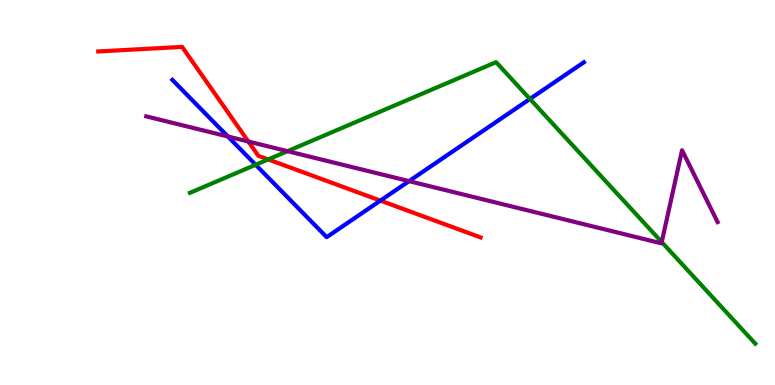[{'lines': ['blue', 'red'], 'intersections': [{'x': 4.91, 'y': 4.79}]}, {'lines': ['green', 'red'], 'intersections': [{'x': 3.46, 'y': 5.86}]}, {'lines': ['purple', 'red'], 'intersections': [{'x': 3.2, 'y': 6.32}]}, {'lines': ['blue', 'green'], 'intersections': [{'x': 3.3, 'y': 5.72}, {'x': 6.84, 'y': 7.43}]}, {'lines': ['blue', 'purple'], 'intersections': [{'x': 2.94, 'y': 6.45}, {'x': 5.28, 'y': 5.3}]}, {'lines': ['green', 'purple'], 'intersections': [{'x': 3.71, 'y': 6.07}, {'x': 8.54, 'y': 3.71}]}]